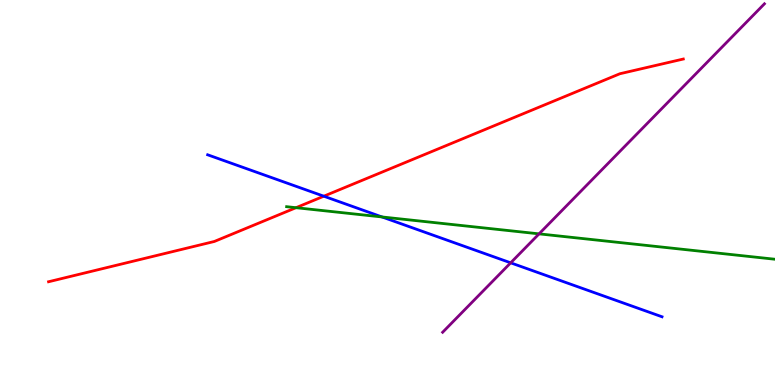[{'lines': ['blue', 'red'], 'intersections': [{'x': 4.18, 'y': 4.9}]}, {'lines': ['green', 'red'], 'intersections': [{'x': 3.82, 'y': 4.61}]}, {'lines': ['purple', 'red'], 'intersections': []}, {'lines': ['blue', 'green'], 'intersections': [{'x': 4.93, 'y': 4.36}]}, {'lines': ['blue', 'purple'], 'intersections': [{'x': 6.59, 'y': 3.17}]}, {'lines': ['green', 'purple'], 'intersections': [{'x': 6.96, 'y': 3.93}]}]